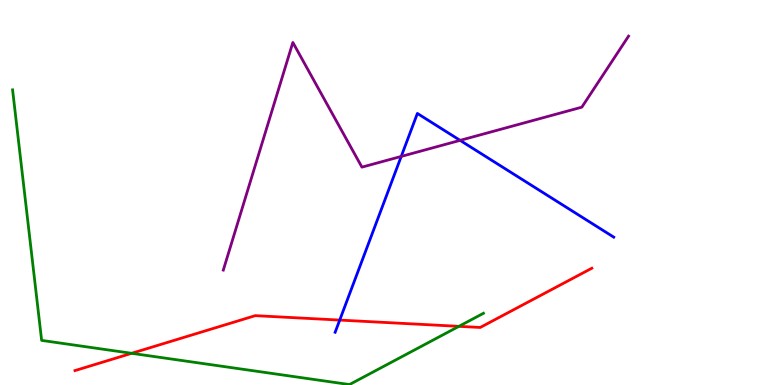[{'lines': ['blue', 'red'], 'intersections': [{'x': 4.38, 'y': 1.69}]}, {'lines': ['green', 'red'], 'intersections': [{'x': 1.7, 'y': 0.823}, {'x': 5.92, 'y': 1.52}]}, {'lines': ['purple', 'red'], 'intersections': []}, {'lines': ['blue', 'green'], 'intersections': []}, {'lines': ['blue', 'purple'], 'intersections': [{'x': 5.18, 'y': 5.94}, {'x': 5.94, 'y': 6.35}]}, {'lines': ['green', 'purple'], 'intersections': []}]